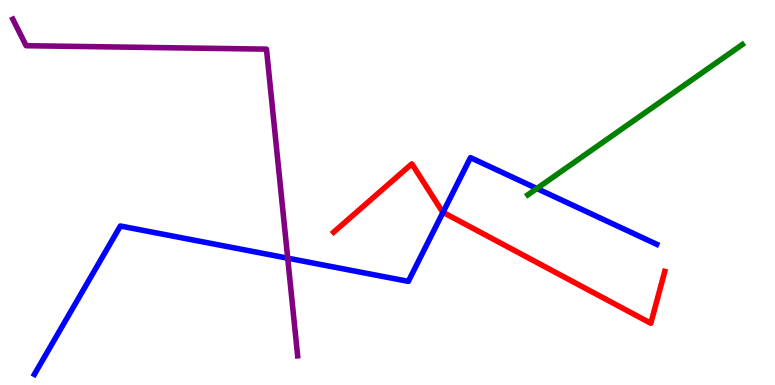[{'lines': ['blue', 'red'], 'intersections': [{'x': 5.72, 'y': 4.49}]}, {'lines': ['green', 'red'], 'intersections': []}, {'lines': ['purple', 'red'], 'intersections': []}, {'lines': ['blue', 'green'], 'intersections': [{'x': 6.93, 'y': 5.1}]}, {'lines': ['blue', 'purple'], 'intersections': [{'x': 3.71, 'y': 3.29}]}, {'lines': ['green', 'purple'], 'intersections': []}]